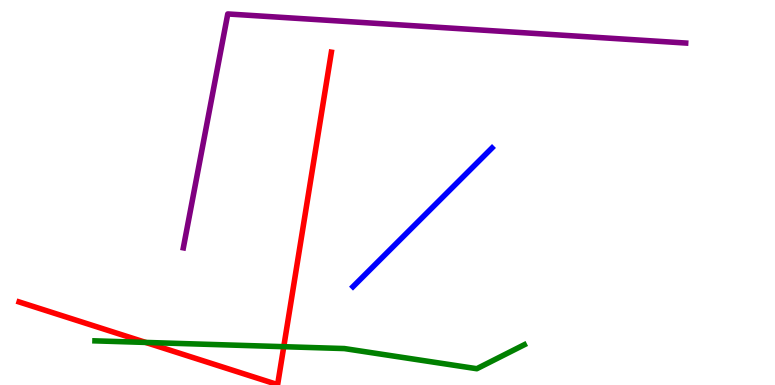[{'lines': ['blue', 'red'], 'intersections': []}, {'lines': ['green', 'red'], 'intersections': [{'x': 1.88, 'y': 1.11}, {'x': 3.66, 'y': 0.995}]}, {'lines': ['purple', 'red'], 'intersections': []}, {'lines': ['blue', 'green'], 'intersections': []}, {'lines': ['blue', 'purple'], 'intersections': []}, {'lines': ['green', 'purple'], 'intersections': []}]